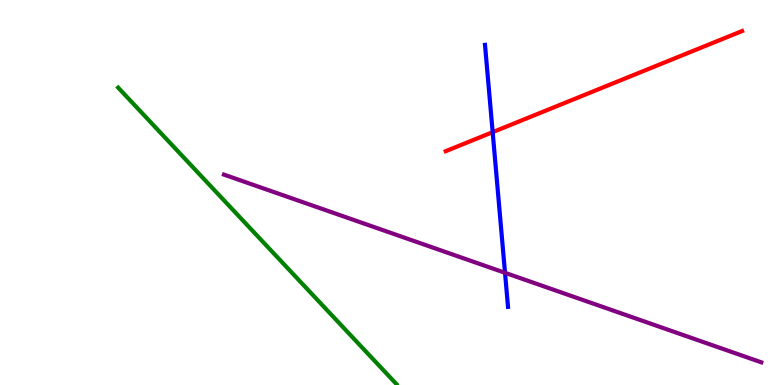[{'lines': ['blue', 'red'], 'intersections': [{'x': 6.36, 'y': 6.57}]}, {'lines': ['green', 'red'], 'intersections': []}, {'lines': ['purple', 'red'], 'intersections': []}, {'lines': ['blue', 'green'], 'intersections': []}, {'lines': ['blue', 'purple'], 'intersections': [{'x': 6.52, 'y': 2.91}]}, {'lines': ['green', 'purple'], 'intersections': []}]